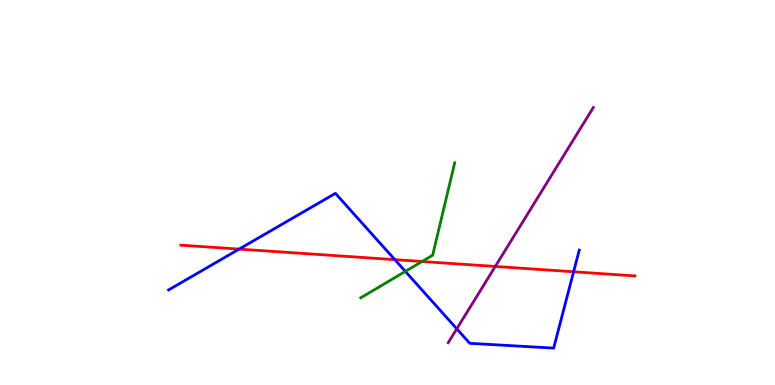[{'lines': ['blue', 'red'], 'intersections': [{'x': 3.09, 'y': 3.53}, {'x': 5.09, 'y': 3.26}, {'x': 7.4, 'y': 2.94}]}, {'lines': ['green', 'red'], 'intersections': [{'x': 5.45, 'y': 3.21}]}, {'lines': ['purple', 'red'], 'intersections': [{'x': 6.39, 'y': 3.08}]}, {'lines': ['blue', 'green'], 'intersections': [{'x': 5.23, 'y': 2.95}]}, {'lines': ['blue', 'purple'], 'intersections': [{'x': 5.89, 'y': 1.46}]}, {'lines': ['green', 'purple'], 'intersections': []}]